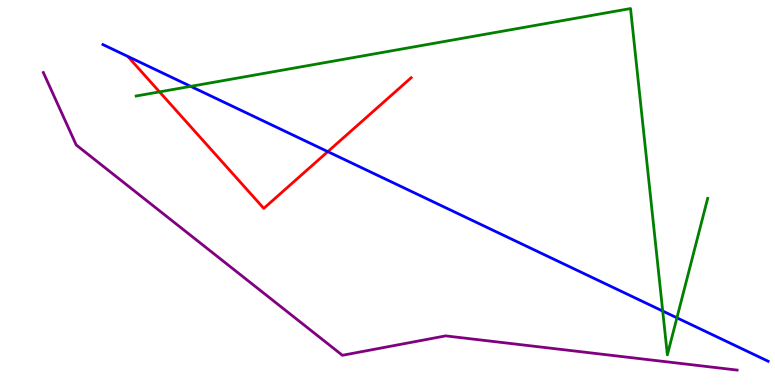[{'lines': ['blue', 'red'], 'intersections': [{'x': 4.23, 'y': 6.06}]}, {'lines': ['green', 'red'], 'intersections': [{'x': 2.06, 'y': 7.61}]}, {'lines': ['purple', 'red'], 'intersections': []}, {'lines': ['blue', 'green'], 'intersections': [{'x': 2.46, 'y': 7.76}, {'x': 8.55, 'y': 1.92}, {'x': 8.73, 'y': 1.75}]}, {'lines': ['blue', 'purple'], 'intersections': []}, {'lines': ['green', 'purple'], 'intersections': []}]